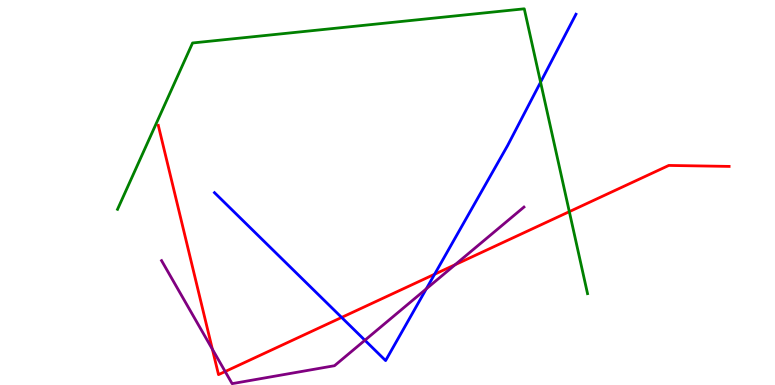[{'lines': ['blue', 'red'], 'intersections': [{'x': 4.41, 'y': 1.76}, {'x': 5.61, 'y': 2.88}]}, {'lines': ['green', 'red'], 'intersections': [{'x': 7.35, 'y': 4.5}]}, {'lines': ['purple', 'red'], 'intersections': [{'x': 2.74, 'y': 0.929}, {'x': 2.91, 'y': 0.35}, {'x': 5.87, 'y': 3.12}]}, {'lines': ['blue', 'green'], 'intersections': [{'x': 6.98, 'y': 7.86}]}, {'lines': ['blue', 'purple'], 'intersections': [{'x': 4.71, 'y': 1.16}, {'x': 5.5, 'y': 2.5}]}, {'lines': ['green', 'purple'], 'intersections': []}]